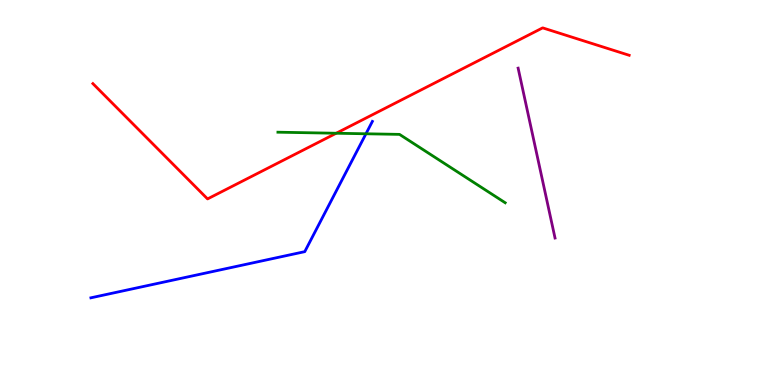[{'lines': ['blue', 'red'], 'intersections': []}, {'lines': ['green', 'red'], 'intersections': [{'x': 4.34, 'y': 6.54}]}, {'lines': ['purple', 'red'], 'intersections': []}, {'lines': ['blue', 'green'], 'intersections': [{'x': 4.72, 'y': 6.53}]}, {'lines': ['blue', 'purple'], 'intersections': []}, {'lines': ['green', 'purple'], 'intersections': []}]